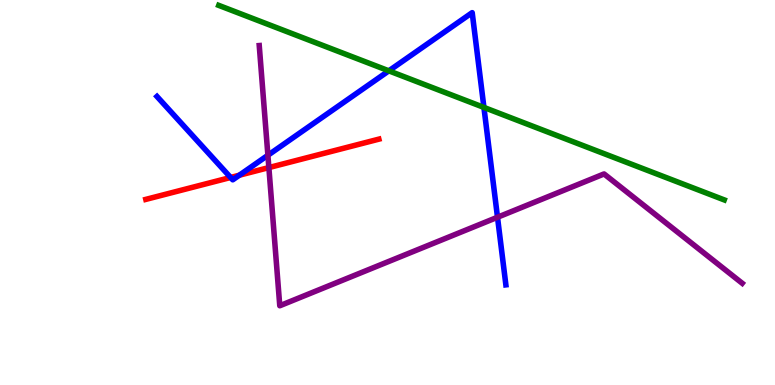[{'lines': ['blue', 'red'], 'intersections': [{'x': 2.98, 'y': 5.39}, {'x': 3.09, 'y': 5.45}]}, {'lines': ['green', 'red'], 'intersections': []}, {'lines': ['purple', 'red'], 'intersections': [{'x': 3.47, 'y': 5.65}]}, {'lines': ['blue', 'green'], 'intersections': [{'x': 5.02, 'y': 8.16}, {'x': 6.24, 'y': 7.21}]}, {'lines': ['blue', 'purple'], 'intersections': [{'x': 3.46, 'y': 5.97}, {'x': 6.42, 'y': 4.36}]}, {'lines': ['green', 'purple'], 'intersections': []}]